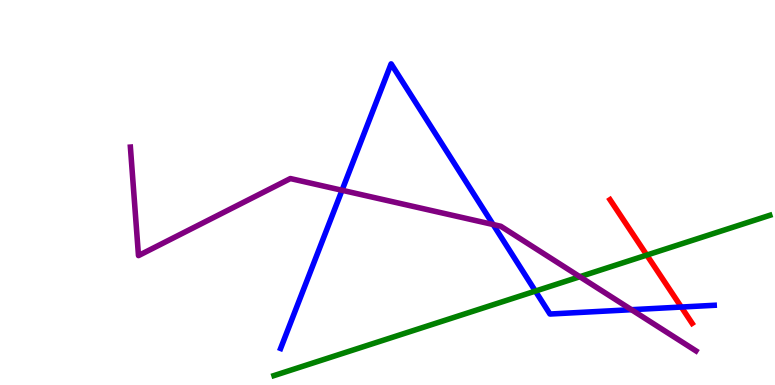[{'lines': ['blue', 'red'], 'intersections': [{'x': 8.79, 'y': 2.02}]}, {'lines': ['green', 'red'], 'intersections': [{'x': 8.35, 'y': 3.37}]}, {'lines': ['purple', 'red'], 'intersections': []}, {'lines': ['blue', 'green'], 'intersections': [{'x': 6.91, 'y': 2.44}]}, {'lines': ['blue', 'purple'], 'intersections': [{'x': 4.41, 'y': 5.06}, {'x': 6.36, 'y': 4.17}, {'x': 8.15, 'y': 1.96}]}, {'lines': ['green', 'purple'], 'intersections': [{'x': 7.48, 'y': 2.81}]}]